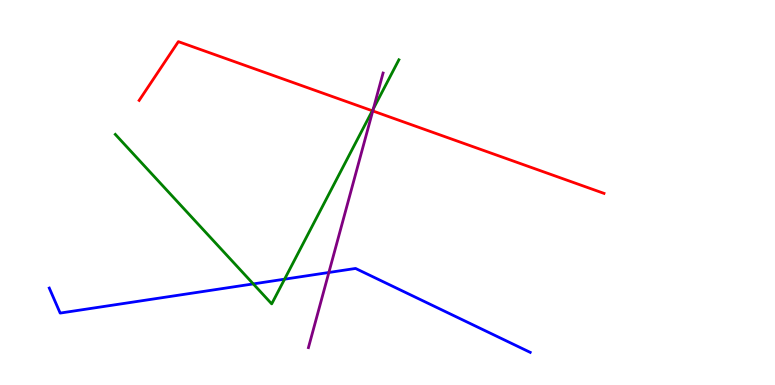[{'lines': ['blue', 'red'], 'intersections': []}, {'lines': ['green', 'red'], 'intersections': [{'x': 4.8, 'y': 7.12}]}, {'lines': ['purple', 'red'], 'intersections': [{'x': 4.81, 'y': 7.12}]}, {'lines': ['blue', 'green'], 'intersections': [{'x': 3.27, 'y': 2.63}, {'x': 3.67, 'y': 2.75}]}, {'lines': ['blue', 'purple'], 'intersections': [{'x': 4.24, 'y': 2.92}]}, {'lines': ['green', 'purple'], 'intersections': [{'x': 4.82, 'y': 7.17}]}]